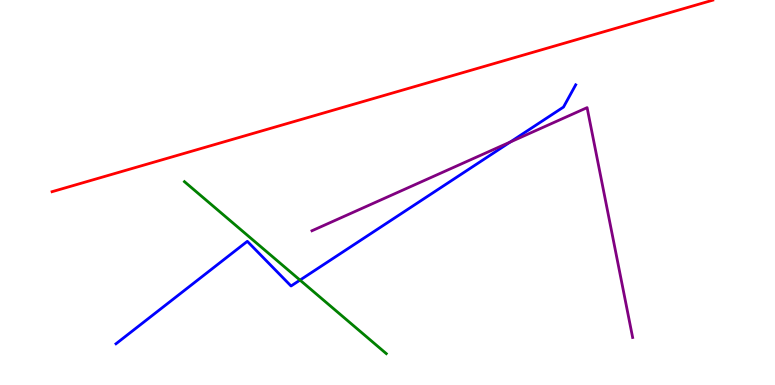[{'lines': ['blue', 'red'], 'intersections': []}, {'lines': ['green', 'red'], 'intersections': []}, {'lines': ['purple', 'red'], 'intersections': []}, {'lines': ['blue', 'green'], 'intersections': [{'x': 3.87, 'y': 2.72}]}, {'lines': ['blue', 'purple'], 'intersections': [{'x': 6.58, 'y': 6.31}]}, {'lines': ['green', 'purple'], 'intersections': []}]